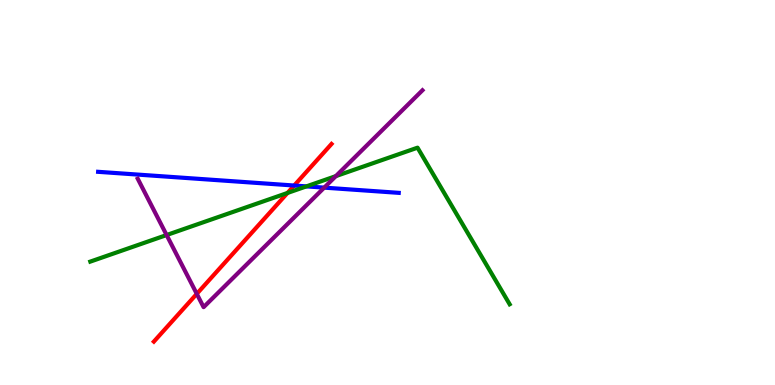[{'lines': ['blue', 'red'], 'intersections': [{'x': 3.8, 'y': 5.18}]}, {'lines': ['green', 'red'], 'intersections': [{'x': 3.71, 'y': 4.99}]}, {'lines': ['purple', 'red'], 'intersections': [{'x': 2.54, 'y': 2.37}]}, {'lines': ['blue', 'green'], 'intersections': [{'x': 3.95, 'y': 5.16}]}, {'lines': ['blue', 'purple'], 'intersections': [{'x': 4.18, 'y': 5.13}]}, {'lines': ['green', 'purple'], 'intersections': [{'x': 2.15, 'y': 3.9}, {'x': 4.33, 'y': 5.43}]}]